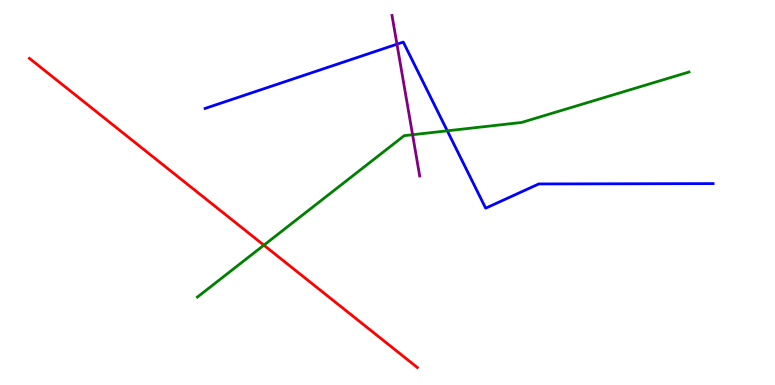[{'lines': ['blue', 'red'], 'intersections': []}, {'lines': ['green', 'red'], 'intersections': [{'x': 3.4, 'y': 3.63}]}, {'lines': ['purple', 'red'], 'intersections': []}, {'lines': ['blue', 'green'], 'intersections': [{'x': 5.77, 'y': 6.6}]}, {'lines': ['blue', 'purple'], 'intersections': [{'x': 5.12, 'y': 8.85}]}, {'lines': ['green', 'purple'], 'intersections': [{'x': 5.32, 'y': 6.5}]}]